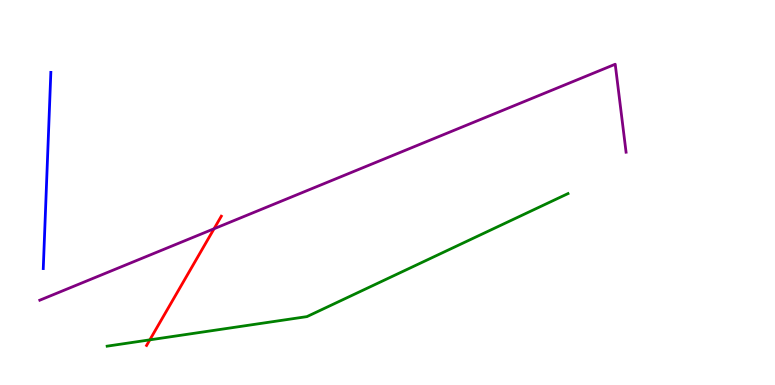[{'lines': ['blue', 'red'], 'intersections': []}, {'lines': ['green', 'red'], 'intersections': [{'x': 1.93, 'y': 1.17}]}, {'lines': ['purple', 'red'], 'intersections': [{'x': 2.76, 'y': 4.06}]}, {'lines': ['blue', 'green'], 'intersections': []}, {'lines': ['blue', 'purple'], 'intersections': []}, {'lines': ['green', 'purple'], 'intersections': []}]